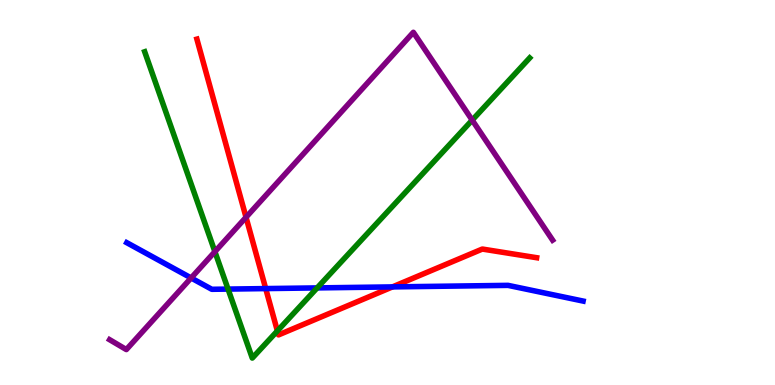[{'lines': ['blue', 'red'], 'intersections': [{'x': 3.43, 'y': 2.5}, {'x': 5.06, 'y': 2.55}]}, {'lines': ['green', 'red'], 'intersections': [{'x': 3.58, 'y': 1.4}]}, {'lines': ['purple', 'red'], 'intersections': [{'x': 3.17, 'y': 4.36}]}, {'lines': ['blue', 'green'], 'intersections': [{'x': 2.94, 'y': 2.49}, {'x': 4.09, 'y': 2.52}]}, {'lines': ['blue', 'purple'], 'intersections': [{'x': 2.47, 'y': 2.78}]}, {'lines': ['green', 'purple'], 'intersections': [{'x': 2.77, 'y': 3.46}, {'x': 6.09, 'y': 6.88}]}]